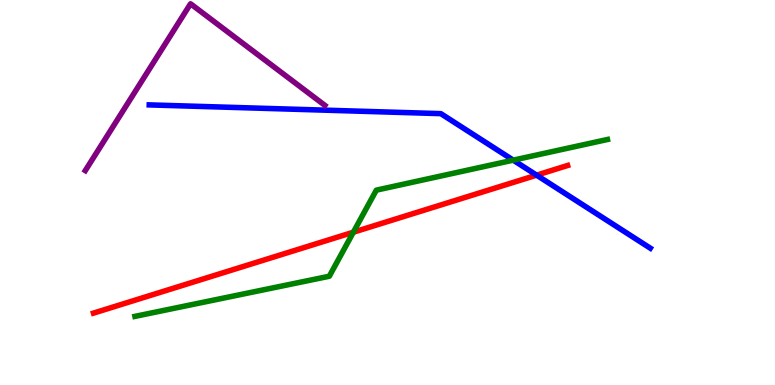[{'lines': ['blue', 'red'], 'intersections': [{'x': 6.92, 'y': 5.45}]}, {'lines': ['green', 'red'], 'intersections': [{'x': 4.56, 'y': 3.97}]}, {'lines': ['purple', 'red'], 'intersections': []}, {'lines': ['blue', 'green'], 'intersections': [{'x': 6.62, 'y': 5.84}]}, {'lines': ['blue', 'purple'], 'intersections': []}, {'lines': ['green', 'purple'], 'intersections': []}]